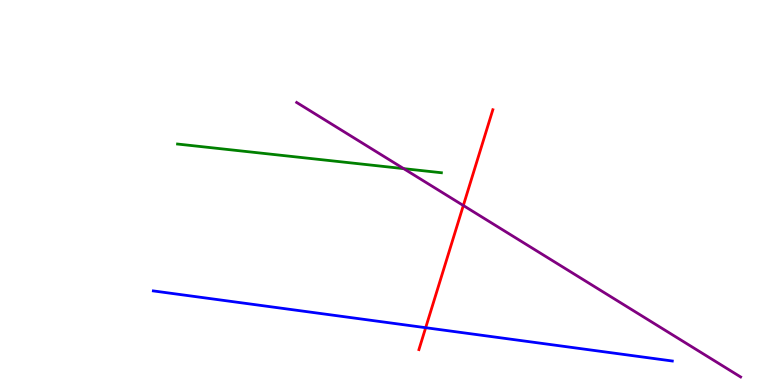[{'lines': ['blue', 'red'], 'intersections': [{'x': 5.49, 'y': 1.49}]}, {'lines': ['green', 'red'], 'intersections': []}, {'lines': ['purple', 'red'], 'intersections': [{'x': 5.98, 'y': 4.66}]}, {'lines': ['blue', 'green'], 'intersections': []}, {'lines': ['blue', 'purple'], 'intersections': []}, {'lines': ['green', 'purple'], 'intersections': [{'x': 5.21, 'y': 5.62}]}]